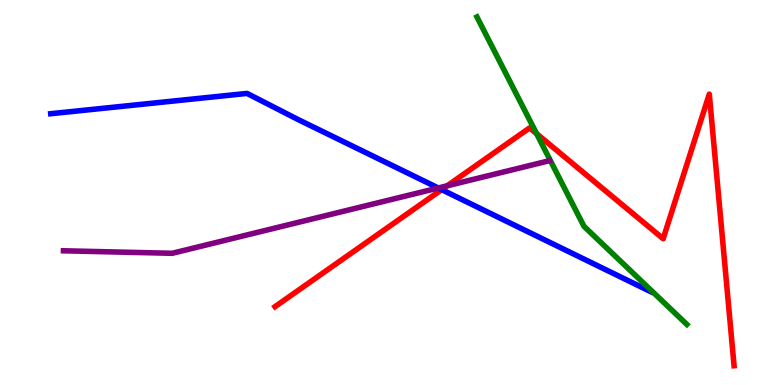[{'lines': ['blue', 'red'], 'intersections': [{'x': 5.7, 'y': 5.07}]}, {'lines': ['green', 'red'], 'intersections': [{'x': 6.92, 'y': 6.53}]}, {'lines': ['purple', 'red'], 'intersections': [{'x': 5.77, 'y': 5.17}]}, {'lines': ['blue', 'green'], 'intersections': []}, {'lines': ['blue', 'purple'], 'intersections': [{'x': 5.66, 'y': 5.12}]}, {'lines': ['green', 'purple'], 'intersections': []}]